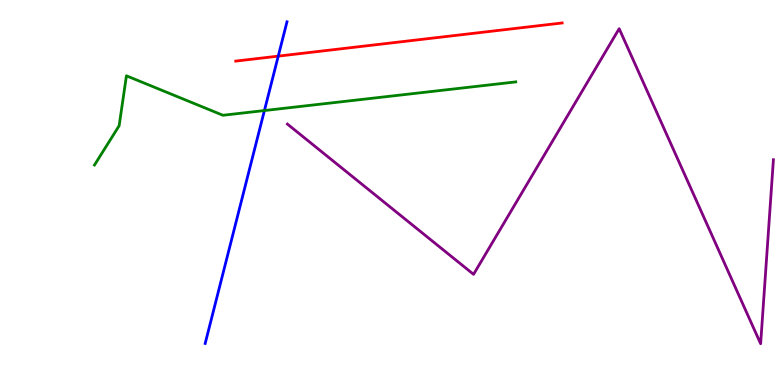[{'lines': ['blue', 'red'], 'intersections': [{'x': 3.59, 'y': 8.54}]}, {'lines': ['green', 'red'], 'intersections': []}, {'lines': ['purple', 'red'], 'intersections': []}, {'lines': ['blue', 'green'], 'intersections': [{'x': 3.41, 'y': 7.13}]}, {'lines': ['blue', 'purple'], 'intersections': []}, {'lines': ['green', 'purple'], 'intersections': []}]